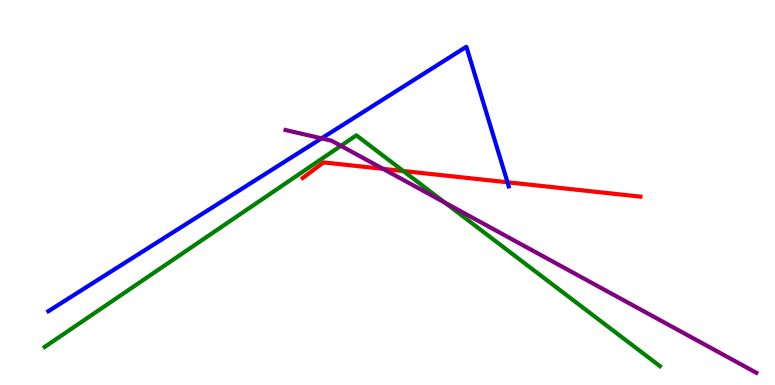[{'lines': ['blue', 'red'], 'intersections': [{'x': 6.55, 'y': 5.27}]}, {'lines': ['green', 'red'], 'intersections': [{'x': 5.2, 'y': 5.56}]}, {'lines': ['purple', 'red'], 'intersections': [{'x': 4.94, 'y': 5.61}]}, {'lines': ['blue', 'green'], 'intersections': []}, {'lines': ['blue', 'purple'], 'intersections': [{'x': 4.15, 'y': 6.41}]}, {'lines': ['green', 'purple'], 'intersections': [{'x': 4.4, 'y': 6.21}, {'x': 5.74, 'y': 4.74}]}]